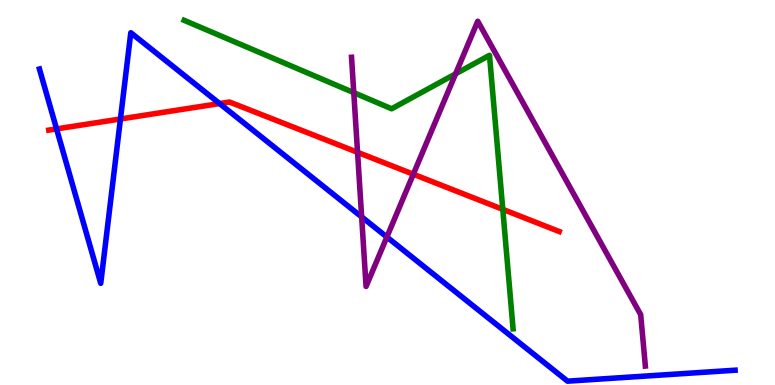[{'lines': ['blue', 'red'], 'intersections': [{'x': 0.73, 'y': 6.65}, {'x': 1.55, 'y': 6.91}, {'x': 2.83, 'y': 7.31}]}, {'lines': ['green', 'red'], 'intersections': [{'x': 6.49, 'y': 4.56}]}, {'lines': ['purple', 'red'], 'intersections': [{'x': 4.61, 'y': 6.04}, {'x': 5.33, 'y': 5.47}]}, {'lines': ['blue', 'green'], 'intersections': []}, {'lines': ['blue', 'purple'], 'intersections': [{'x': 4.67, 'y': 4.37}, {'x': 4.99, 'y': 3.84}]}, {'lines': ['green', 'purple'], 'intersections': [{'x': 4.56, 'y': 7.59}, {'x': 5.88, 'y': 8.08}]}]